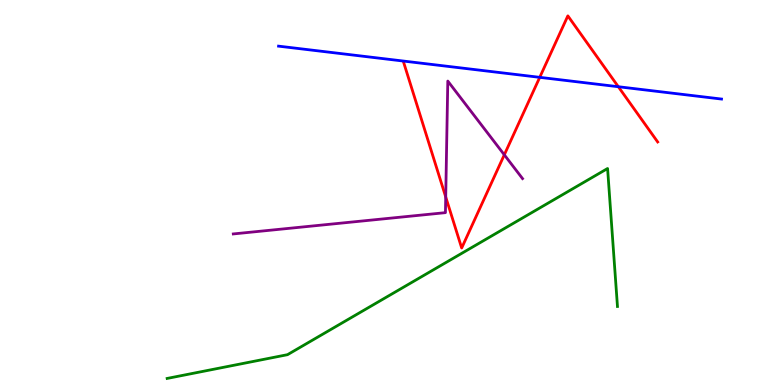[{'lines': ['blue', 'red'], 'intersections': [{'x': 6.96, 'y': 7.99}, {'x': 7.98, 'y': 7.75}]}, {'lines': ['green', 'red'], 'intersections': []}, {'lines': ['purple', 'red'], 'intersections': [{'x': 5.75, 'y': 4.88}, {'x': 6.51, 'y': 5.98}]}, {'lines': ['blue', 'green'], 'intersections': []}, {'lines': ['blue', 'purple'], 'intersections': []}, {'lines': ['green', 'purple'], 'intersections': []}]